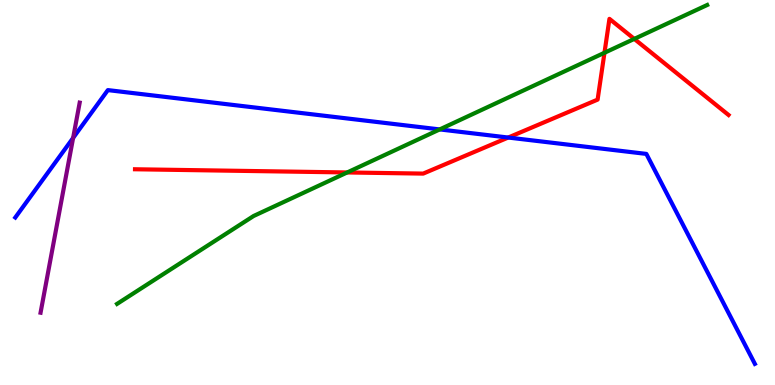[{'lines': ['blue', 'red'], 'intersections': [{'x': 6.56, 'y': 6.43}]}, {'lines': ['green', 'red'], 'intersections': [{'x': 4.48, 'y': 5.52}, {'x': 7.8, 'y': 8.63}, {'x': 8.18, 'y': 8.99}]}, {'lines': ['purple', 'red'], 'intersections': []}, {'lines': ['blue', 'green'], 'intersections': [{'x': 5.67, 'y': 6.64}]}, {'lines': ['blue', 'purple'], 'intersections': [{'x': 0.943, 'y': 6.42}]}, {'lines': ['green', 'purple'], 'intersections': []}]